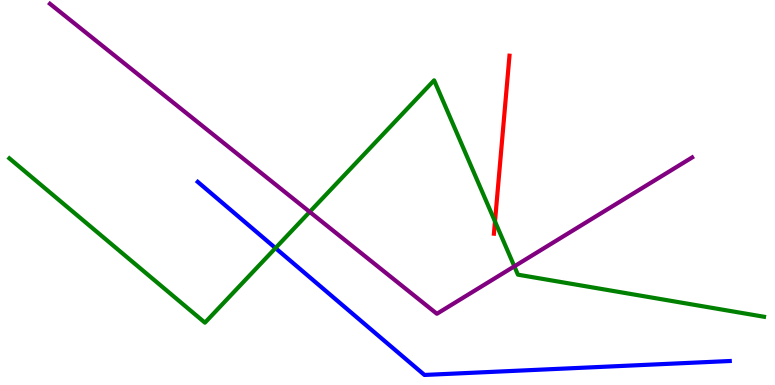[{'lines': ['blue', 'red'], 'intersections': []}, {'lines': ['green', 'red'], 'intersections': [{'x': 6.39, 'y': 4.25}]}, {'lines': ['purple', 'red'], 'intersections': []}, {'lines': ['blue', 'green'], 'intersections': [{'x': 3.55, 'y': 3.56}]}, {'lines': ['blue', 'purple'], 'intersections': []}, {'lines': ['green', 'purple'], 'intersections': [{'x': 4.0, 'y': 4.5}, {'x': 6.64, 'y': 3.08}]}]